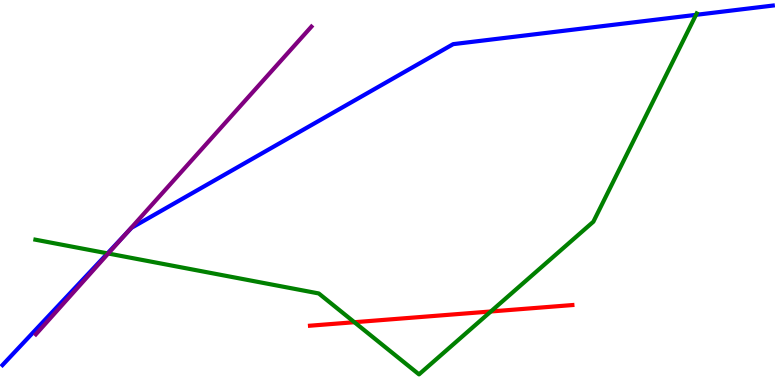[{'lines': ['blue', 'red'], 'intersections': []}, {'lines': ['green', 'red'], 'intersections': [{'x': 4.57, 'y': 1.63}, {'x': 6.33, 'y': 1.91}]}, {'lines': ['purple', 'red'], 'intersections': []}, {'lines': ['blue', 'green'], 'intersections': [{'x': 1.39, 'y': 3.42}, {'x': 8.98, 'y': 9.61}]}, {'lines': ['blue', 'purple'], 'intersections': [{'x': 1.62, 'y': 3.92}]}, {'lines': ['green', 'purple'], 'intersections': [{'x': 1.4, 'y': 3.42}]}]